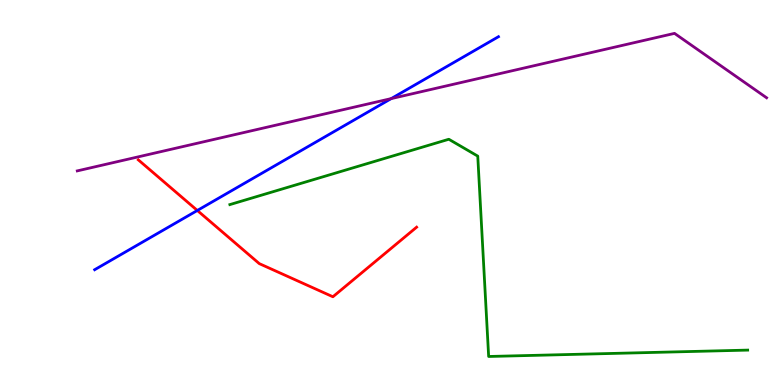[{'lines': ['blue', 'red'], 'intersections': [{'x': 2.55, 'y': 4.53}]}, {'lines': ['green', 'red'], 'intersections': []}, {'lines': ['purple', 'red'], 'intersections': []}, {'lines': ['blue', 'green'], 'intersections': []}, {'lines': ['blue', 'purple'], 'intersections': [{'x': 5.05, 'y': 7.44}]}, {'lines': ['green', 'purple'], 'intersections': []}]